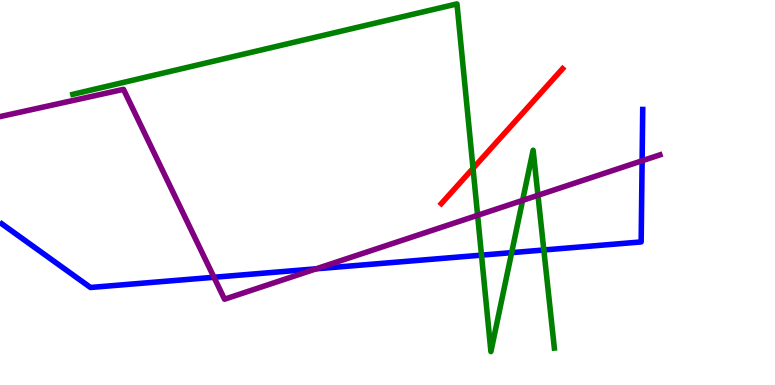[{'lines': ['blue', 'red'], 'intersections': []}, {'lines': ['green', 'red'], 'intersections': [{'x': 6.1, 'y': 5.63}]}, {'lines': ['purple', 'red'], 'intersections': []}, {'lines': ['blue', 'green'], 'intersections': [{'x': 6.21, 'y': 3.37}, {'x': 6.6, 'y': 3.44}, {'x': 7.02, 'y': 3.51}]}, {'lines': ['blue', 'purple'], 'intersections': [{'x': 2.76, 'y': 2.8}, {'x': 4.08, 'y': 3.02}, {'x': 8.29, 'y': 5.82}]}, {'lines': ['green', 'purple'], 'intersections': [{'x': 6.16, 'y': 4.41}, {'x': 6.74, 'y': 4.8}, {'x': 6.94, 'y': 4.93}]}]